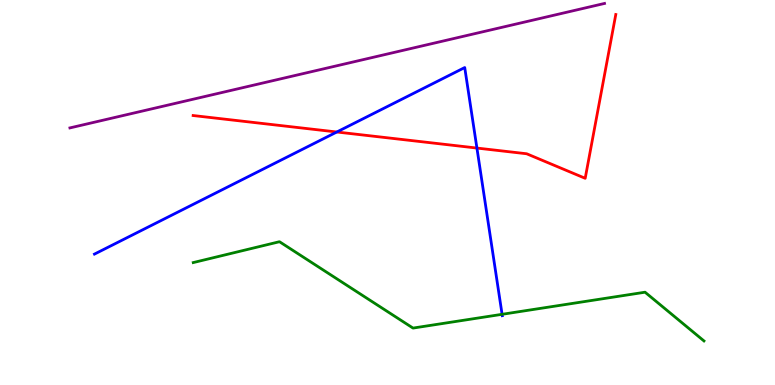[{'lines': ['blue', 'red'], 'intersections': [{'x': 4.35, 'y': 6.57}, {'x': 6.15, 'y': 6.15}]}, {'lines': ['green', 'red'], 'intersections': []}, {'lines': ['purple', 'red'], 'intersections': []}, {'lines': ['blue', 'green'], 'intersections': [{'x': 6.48, 'y': 1.84}]}, {'lines': ['blue', 'purple'], 'intersections': []}, {'lines': ['green', 'purple'], 'intersections': []}]